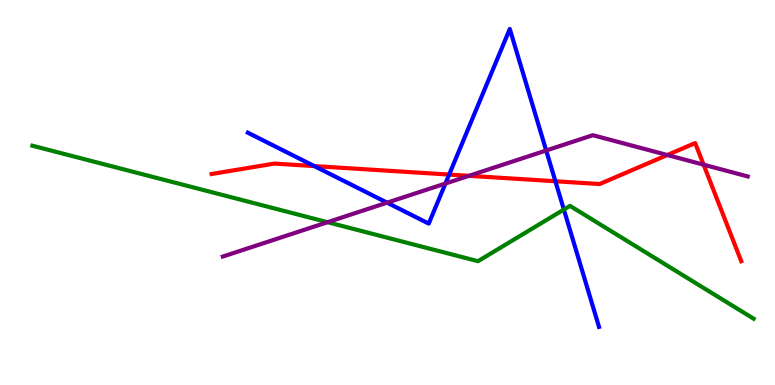[{'lines': ['blue', 'red'], 'intersections': [{'x': 4.06, 'y': 5.69}, {'x': 5.8, 'y': 5.47}, {'x': 7.17, 'y': 5.29}]}, {'lines': ['green', 'red'], 'intersections': []}, {'lines': ['purple', 'red'], 'intersections': [{'x': 6.05, 'y': 5.43}, {'x': 8.61, 'y': 5.97}, {'x': 9.08, 'y': 5.72}]}, {'lines': ['blue', 'green'], 'intersections': [{'x': 7.28, 'y': 4.56}]}, {'lines': ['blue', 'purple'], 'intersections': [{'x': 4.99, 'y': 4.74}, {'x': 5.75, 'y': 5.23}, {'x': 7.05, 'y': 6.09}]}, {'lines': ['green', 'purple'], 'intersections': [{'x': 4.23, 'y': 4.23}]}]